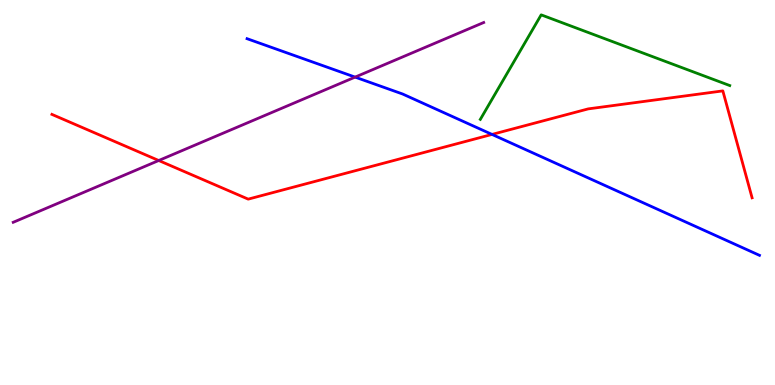[{'lines': ['blue', 'red'], 'intersections': [{'x': 6.35, 'y': 6.51}]}, {'lines': ['green', 'red'], 'intersections': []}, {'lines': ['purple', 'red'], 'intersections': [{'x': 2.05, 'y': 5.83}]}, {'lines': ['blue', 'green'], 'intersections': []}, {'lines': ['blue', 'purple'], 'intersections': [{'x': 4.58, 'y': 8.0}]}, {'lines': ['green', 'purple'], 'intersections': []}]